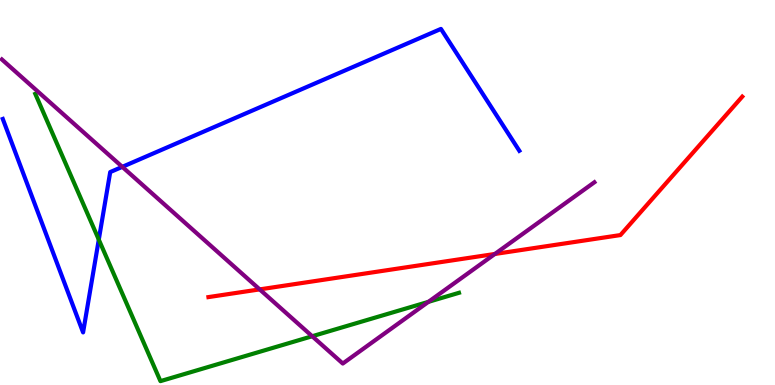[{'lines': ['blue', 'red'], 'intersections': []}, {'lines': ['green', 'red'], 'intersections': []}, {'lines': ['purple', 'red'], 'intersections': [{'x': 3.35, 'y': 2.48}, {'x': 6.39, 'y': 3.4}]}, {'lines': ['blue', 'green'], 'intersections': [{'x': 1.27, 'y': 3.78}]}, {'lines': ['blue', 'purple'], 'intersections': [{'x': 1.58, 'y': 5.67}]}, {'lines': ['green', 'purple'], 'intersections': [{'x': 4.03, 'y': 1.27}, {'x': 5.53, 'y': 2.16}]}]